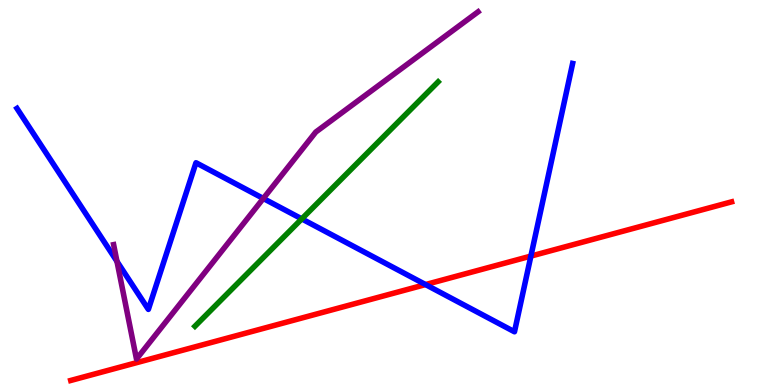[{'lines': ['blue', 'red'], 'intersections': [{'x': 5.49, 'y': 2.61}, {'x': 6.85, 'y': 3.35}]}, {'lines': ['green', 'red'], 'intersections': []}, {'lines': ['purple', 'red'], 'intersections': []}, {'lines': ['blue', 'green'], 'intersections': [{'x': 3.89, 'y': 4.31}]}, {'lines': ['blue', 'purple'], 'intersections': [{'x': 1.51, 'y': 3.21}, {'x': 3.4, 'y': 4.85}]}, {'lines': ['green', 'purple'], 'intersections': []}]